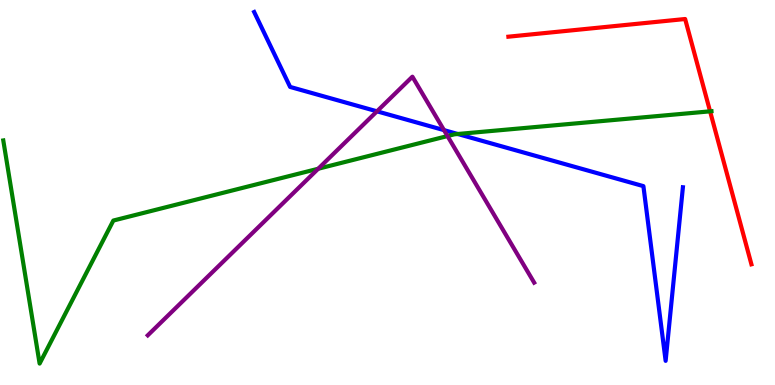[{'lines': ['blue', 'red'], 'intersections': []}, {'lines': ['green', 'red'], 'intersections': [{'x': 9.16, 'y': 7.11}]}, {'lines': ['purple', 'red'], 'intersections': []}, {'lines': ['blue', 'green'], 'intersections': [{'x': 5.91, 'y': 6.52}]}, {'lines': ['blue', 'purple'], 'intersections': [{'x': 4.86, 'y': 7.11}, {'x': 5.73, 'y': 6.62}]}, {'lines': ['green', 'purple'], 'intersections': [{'x': 4.11, 'y': 5.62}, {'x': 5.77, 'y': 6.47}]}]